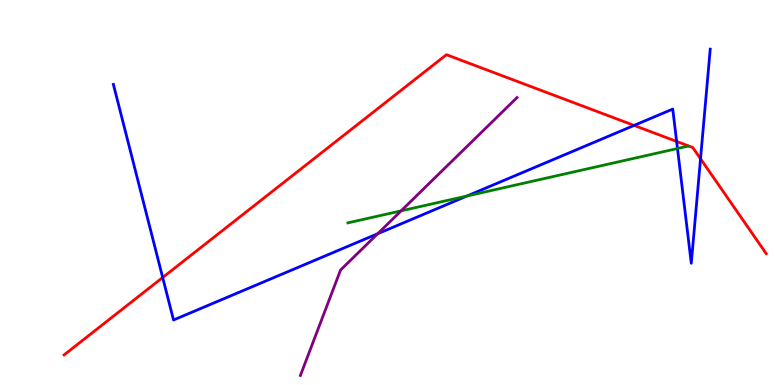[{'lines': ['blue', 'red'], 'intersections': [{'x': 2.1, 'y': 2.79}, {'x': 8.18, 'y': 6.74}, {'x': 8.73, 'y': 6.33}, {'x': 9.04, 'y': 5.88}]}, {'lines': ['green', 'red'], 'intersections': []}, {'lines': ['purple', 'red'], 'intersections': []}, {'lines': ['blue', 'green'], 'intersections': [{'x': 6.03, 'y': 4.91}, {'x': 8.74, 'y': 6.14}]}, {'lines': ['blue', 'purple'], 'intersections': [{'x': 4.87, 'y': 3.93}]}, {'lines': ['green', 'purple'], 'intersections': [{'x': 5.18, 'y': 4.52}]}]